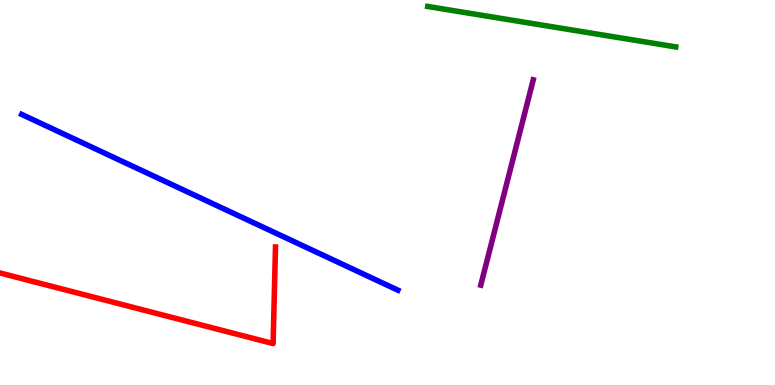[{'lines': ['blue', 'red'], 'intersections': []}, {'lines': ['green', 'red'], 'intersections': []}, {'lines': ['purple', 'red'], 'intersections': []}, {'lines': ['blue', 'green'], 'intersections': []}, {'lines': ['blue', 'purple'], 'intersections': []}, {'lines': ['green', 'purple'], 'intersections': []}]